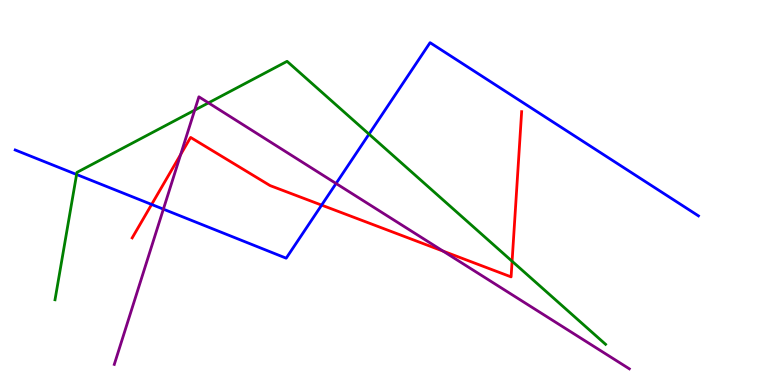[{'lines': ['blue', 'red'], 'intersections': [{'x': 1.96, 'y': 4.69}, {'x': 4.15, 'y': 4.67}]}, {'lines': ['green', 'red'], 'intersections': [{'x': 6.61, 'y': 3.21}]}, {'lines': ['purple', 'red'], 'intersections': [{'x': 2.33, 'y': 5.99}, {'x': 5.72, 'y': 3.48}]}, {'lines': ['blue', 'green'], 'intersections': [{'x': 0.988, 'y': 5.47}, {'x': 4.76, 'y': 6.52}]}, {'lines': ['blue', 'purple'], 'intersections': [{'x': 2.11, 'y': 4.57}, {'x': 4.34, 'y': 5.23}]}, {'lines': ['green', 'purple'], 'intersections': [{'x': 2.51, 'y': 7.14}, {'x': 2.69, 'y': 7.33}]}]